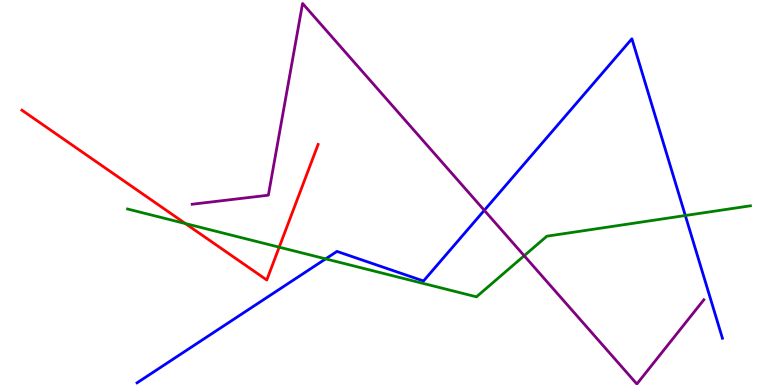[{'lines': ['blue', 'red'], 'intersections': []}, {'lines': ['green', 'red'], 'intersections': [{'x': 2.39, 'y': 4.19}, {'x': 3.6, 'y': 3.58}]}, {'lines': ['purple', 'red'], 'intersections': []}, {'lines': ['blue', 'green'], 'intersections': [{'x': 4.2, 'y': 3.28}, {'x': 8.84, 'y': 4.4}]}, {'lines': ['blue', 'purple'], 'intersections': [{'x': 6.25, 'y': 4.54}]}, {'lines': ['green', 'purple'], 'intersections': [{'x': 6.76, 'y': 3.36}]}]